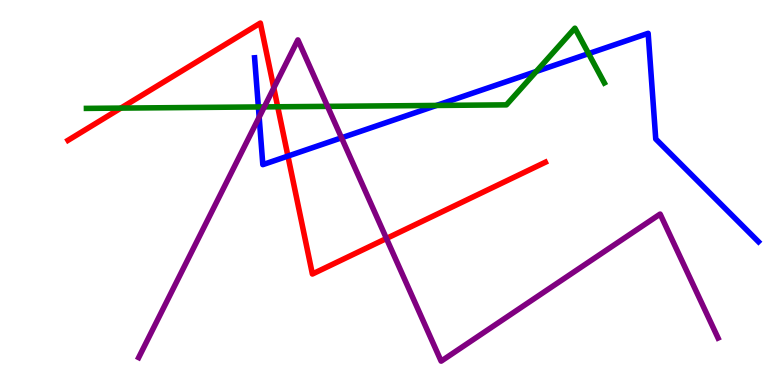[{'lines': ['blue', 'red'], 'intersections': [{'x': 3.72, 'y': 5.95}]}, {'lines': ['green', 'red'], 'intersections': [{'x': 1.56, 'y': 7.19}, {'x': 3.58, 'y': 7.23}]}, {'lines': ['purple', 'red'], 'intersections': [{'x': 3.53, 'y': 7.72}, {'x': 4.99, 'y': 3.81}]}, {'lines': ['blue', 'green'], 'intersections': [{'x': 3.33, 'y': 7.22}, {'x': 5.63, 'y': 7.26}, {'x': 6.92, 'y': 8.14}, {'x': 7.59, 'y': 8.61}]}, {'lines': ['blue', 'purple'], 'intersections': [{'x': 3.34, 'y': 6.96}, {'x': 4.41, 'y': 6.42}]}, {'lines': ['green', 'purple'], 'intersections': [{'x': 3.41, 'y': 7.22}, {'x': 4.23, 'y': 7.24}]}]